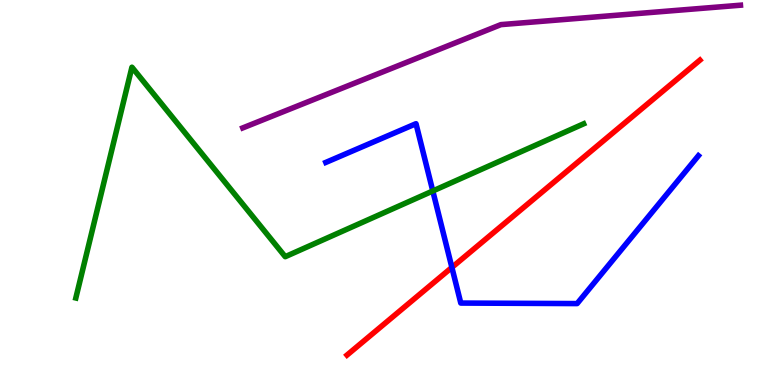[{'lines': ['blue', 'red'], 'intersections': [{'x': 5.83, 'y': 3.05}]}, {'lines': ['green', 'red'], 'intersections': []}, {'lines': ['purple', 'red'], 'intersections': []}, {'lines': ['blue', 'green'], 'intersections': [{'x': 5.58, 'y': 5.04}]}, {'lines': ['blue', 'purple'], 'intersections': []}, {'lines': ['green', 'purple'], 'intersections': []}]